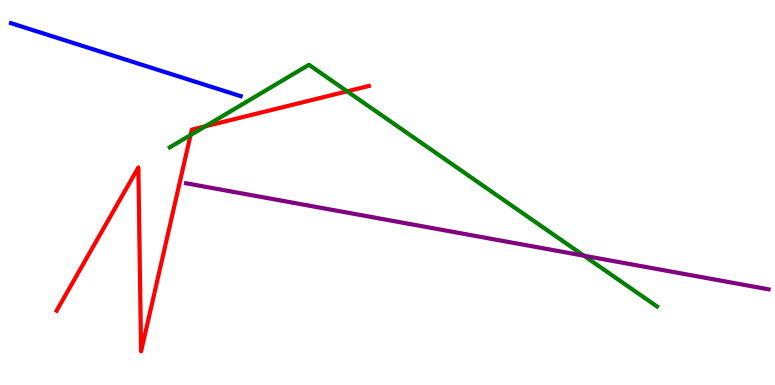[{'lines': ['blue', 'red'], 'intersections': []}, {'lines': ['green', 'red'], 'intersections': [{'x': 2.46, 'y': 6.49}, {'x': 2.65, 'y': 6.72}, {'x': 4.48, 'y': 7.63}]}, {'lines': ['purple', 'red'], 'intersections': []}, {'lines': ['blue', 'green'], 'intersections': []}, {'lines': ['blue', 'purple'], 'intersections': []}, {'lines': ['green', 'purple'], 'intersections': [{'x': 7.53, 'y': 3.36}]}]